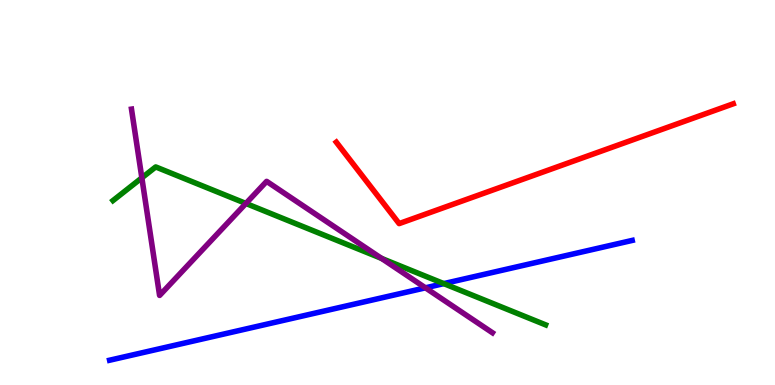[{'lines': ['blue', 'red'], 'intersections': []}, {'lines': ['green', 'red'], 'intersections': []}, {'lines': ['purple', 'red'], 'intersections': []}, {'lines': ['blue', 'green'], 'intersections': [{'x': 5.73, 'y': 2.63}]}, {'lines': ['blue', 'purple'], 'intersections': [{'x': 5.49, 'y': 2.52}]}, {'lines': ['green', 'purple'], 'intersections': [{'x': 1.83, 'y': 5.38}, {'x': 3.17, 'y': 4.72}, {'x': 4.92, 'y': 3.29}]}]